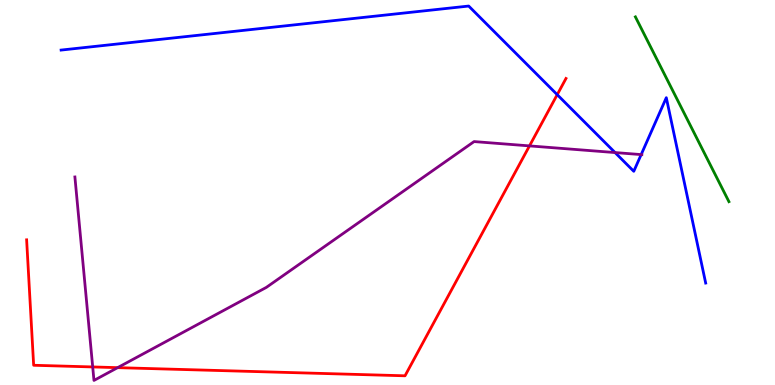[{'lines': ['blue', 'red'], 'intersections': [{'x': 7.19, 'y': 7.54}]}, {'lines': ['green', 'red'], 'intersections': []}, {'lines': ['purple', 'red'], 'intersections': [{'x': 1.2, 'y': 0.469}, {'x': 1.52, 'y': 0.451}, {'x': 6.83, 'y': 6.21}]}, {'lines': ['blue', 'green'], 'intersections': []}, {'lines': ['blue', 'purple'], 'intersections': [{'x': 7.94, 'y': 6.04}, {'x': 8.27, 'y': 5.98}]}, {'lines': ['green', 'purple'], 'intersections': []}]